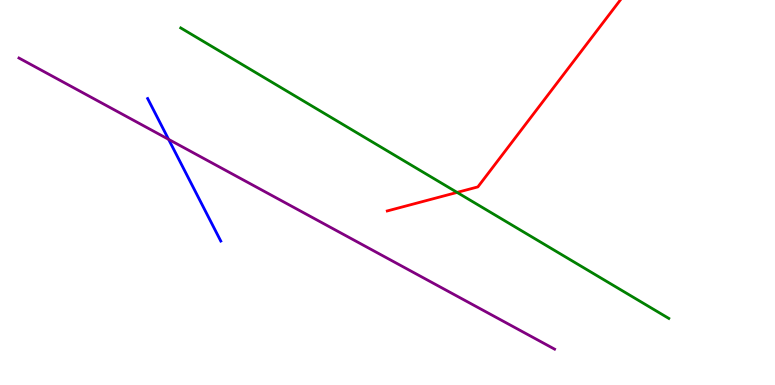[{'lines': ['blue', 'red'], 'intersections': []}, {'lines': ['green', 'red'], 'intersections': [{'x': 5.9, 'y': 5.0}]}, {'lines': ['purple', 'red'], 'intersections': []}, {'lines': ['blue', 'green'], 'intersections': []}, {'lines': ['blue', 'purple'], 'intersections': [{'x': 2.18, 'y': 6.38}]}, {'lines': ['green', 'purple'], 'intersections': []}]